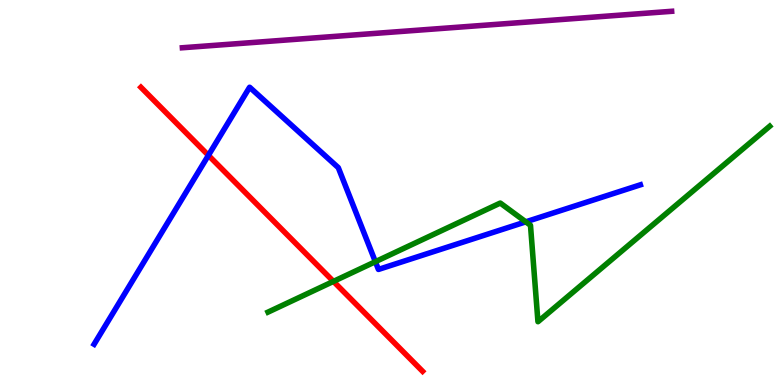[{'lines': ['blue', 'red'], 'intersections': [{'x': 2.69, 'y': 5.97}]}, {'lines': ['green', 'red'], 'intersections': [{'x': 4.3, 'y': 2.69}]}, {'lines': ['purple', 'red'], 'intersections': []}, {'lines': ['blue', 'green'], 'intersections': [{'x': 4.84, 'y': 3.2}, {'x': 6.78, 'y': 4.24}]}, {'lines': ['blue', 'purple'], 'intersections': []}, {'lines': ['green', 'purple'], 'intersections': []}]